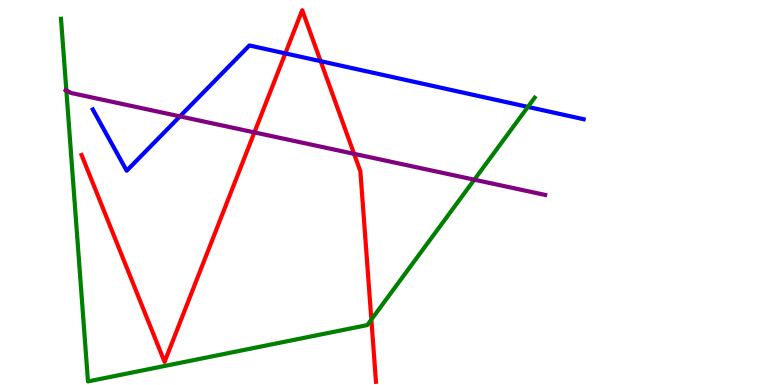[{'lines': ['blue', 'red'], 'intersections': [{'x': 3.68, 'y': 8.61}, {'x': 4.14, 'y': 8.41}]}, {'lines': ['green', 'red'], 'intersections': [{'x': 4.79, 'y': 1.7}]}, {'lines': ['purple', 'red'], 'intersections': [{'x': 3.28, 'y': 6.56}, {'x': 4.57, 'y': 6.0}]}, {'lines': ['blue', 'green'], 'intersections': [{'x': 6.81, 'y': 7.22}]}, {'lines': ['blue', 'purple'], 'intersections': [{'x': 2.32, 'y': 6.98}]}, {'lines': ['green', 'purple'], 'intersections': [{'x': 0.856, 'y': 7.65}, {'x': 6.12, 'y': 5.33}]}]